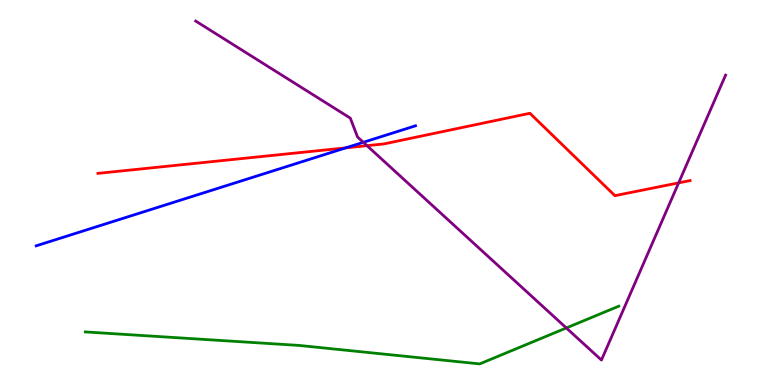[{'lines': ['blue', 'red'], 'intersections': [{'x': 4.46, 'y': 6.16}]}, {'lines': ['green', 'red'], 'intersections': []}, {'lines': ['purple', 'red'], 'intersections': [{'x': 4.74, 'y': 6.22}, {'x': 8.76, 'y': 5.25}]}, {'lines': ['blue', 'green'], 'intersections': []}, {'lines': ['blue', 'purple'], 'intersections': [{'x': 4.69, 'y': 6.3}]}, {'lines': ['green', 'purple'], 'intersections': [{'x': 7.31, 'y': 1.48}]}]